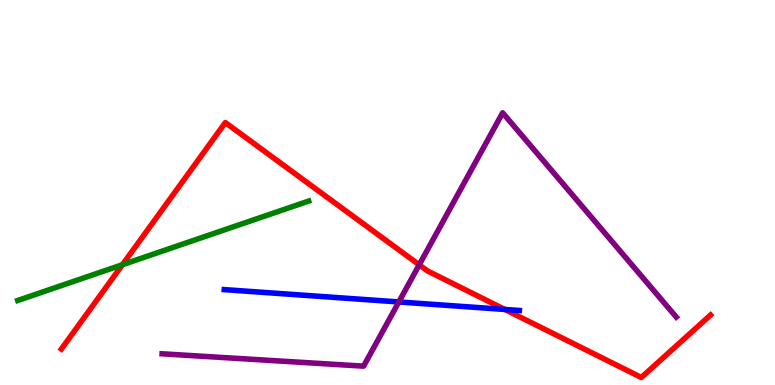[{'lines': ['blue', 'red'], 'intersections': [{'x': 6.51, 'y': 1.96}]}, {'lines': ['green', 'red'], 'intersections': [{'x': 1.58, 'y': 3.12}]}, {'lines': ['purple', 'red'], 'intersections': [{'x': 5.41, 'y': 3.12}]}, {'lines': ['blue', 'green'], 'intersections': []}, {'lines': ['blue', 'purple'], 'intersections': [{'x': 5.15, 'y': 2.16}]}, {'lines': ['green', 'purple'], 'intersections': []}]